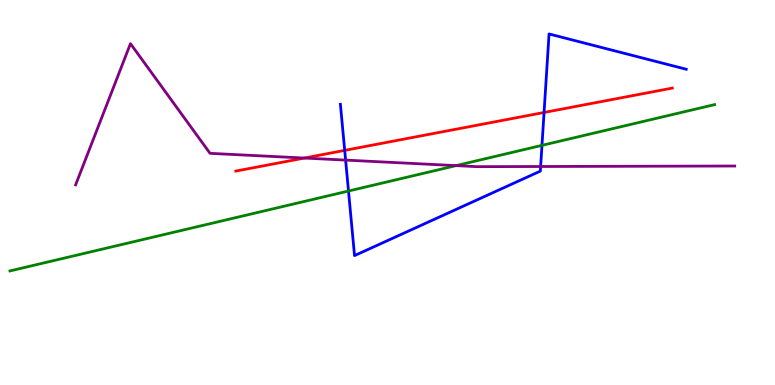[{'lines': ['blue', 'red'], 'intersections': [{'x': 4.45, 'y': 6.09}, {'x': 7.02, 'y': 7.08}]}, {'lines': ['green', 'red'], 'intersections': []}, {'lines': ['purple', 'red'], 'intersections': [{'x': 3.93, 'y': 5.89}]}, {'lines': ['blue', 'green'], 'intersections': [{'x': 4.5, 'y': 5.04}, {'x': 6.99, 'y': 6.22}]}, {'lines': ['blue', 'purple'], 'intersections': [{'x': 4.46, 'y': 5.84}, {'x': 6.98, 'y': 5.68}]}, {'lines': ['green', 'purple'], 'intersections': [{'x': 5.89, 'y': 5.7}]}]